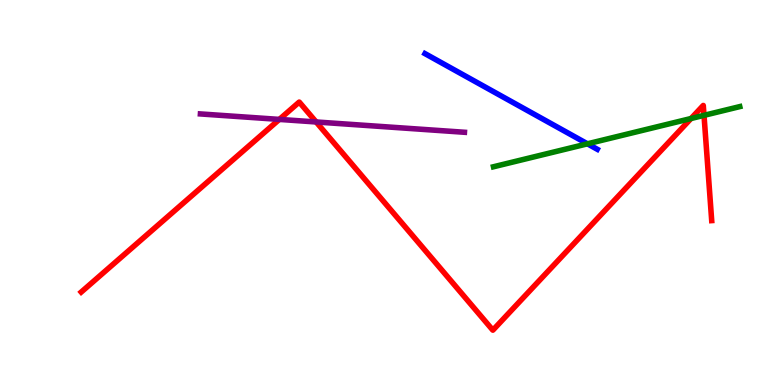[{'lines': ['blue', 'red'], 'intersections': []}, {'lines': ['green', 'red'], 'intersections': [{'x': 8.92, 'y': 6.92}, {'x': 9.08, 'y': 7.0}]}, {'lines': ['purple', 'red'], 'intersections': [{'x': 3.6, 'y': 6.9}, {'x': 4.08, 'y': 6.83}]}, {'lines': ['blue', 'green'], 'intersections': [{'x': 7.58, 'y': 6.26}]}, {'lines': ['blue', 'purple'], 'intersections': []}, {'lines': ['green', 'purple'], 'intersections': []}]